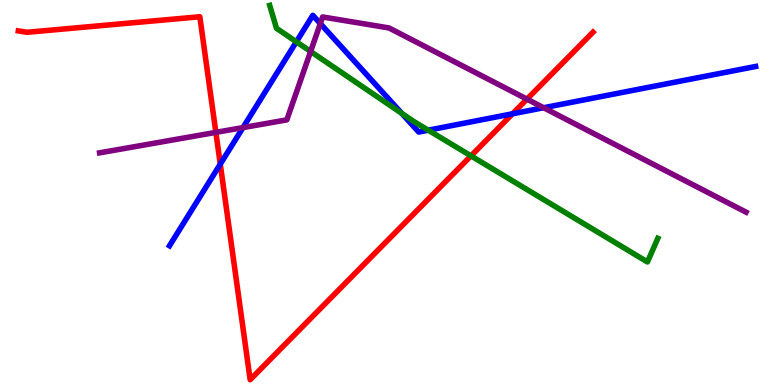[{'lines': ['blue', 'red'], 'intersections': [{'x': 2.84, 'y': 5.74}, {'x': 6.61, 'y': 7.04}]}, {'lines': ['green', 'red'], 'intersections': [{'x': 6.08, 'y': 5.95}]}, {'lines': ['purple', 'red'], 'intersections': [{'x': 2.79, 'y': 6.56}, {'x': 6.8, 'y': 7.43}]}, {'lines': ['blue', 'green'], 'intersections': [{'x': 3.82, 'y': 8.91}, {'x': 5.18, 'y': 7.06}, {'x': 5.53, 'y': 6.62}]}, {'lines': ['blue', 'purple'], 'intersections': [{'x': 3.14, 'y': 6.69}, {'x': 4.13, 'y': 9.39}, {'x': 7.01, 'y': 7.2}]}, {'lines': ['green', 'purple'], 'intersections': [{'x': 4.01, 'y': 8.66}]}]